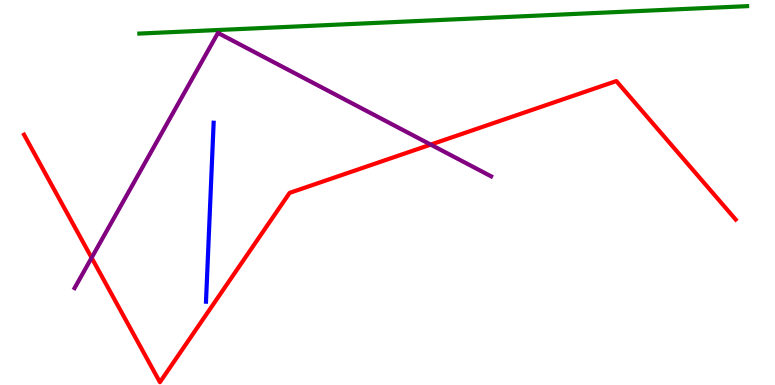[{'lines': ['blue', 'red'], 'intersections': []}, {'lines': ['green', 'red'], 'intersections': []}, {'lines': ['purple', 'red'], 'intersections': [{'x': 1.18, 'y': 3.3}, {'x': 5.56, 'y': 6.24}]}, {'lines': ['blue', 'green'], 'intersections': []}, {'lines': ['blue', 'purple'], 'intersections': []}, {'lines': ['green', 'purple'], 'intersections': []}]